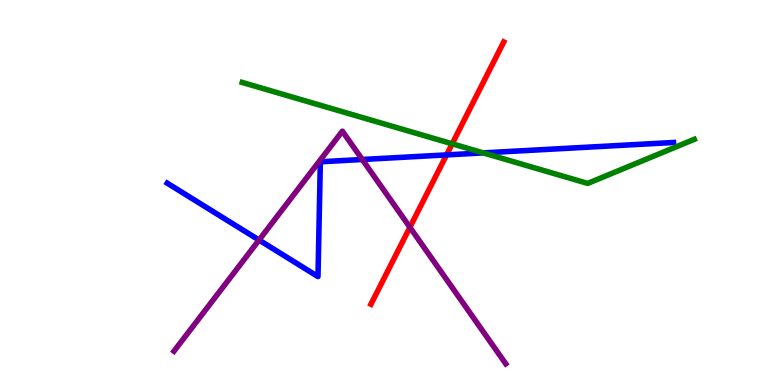[{'lines': ['blue', 'red'], 'intersections': [{'x': 5.76, 'y': 5.98}]}, {'lines': ['green', 'red'], 'intersections': [{'x': 5.83, 'y': 6.26}]}, {'lines': ['purple', 'red'], 'intersections': [{'x': 5.29, 'y': 4.1}]}, {'lines': ['blue', 'green'], 'intersections': [{'x': 6.24, 'y': 6.03}]}, {'lines': ['blue', 'purple'], 'intersections': [{'x': 3.34, 'y': 3.77}, {'x': 4.67, 'y': 5.86}]}, {'lines': ['green', 'purple'], 'intersections': []}]